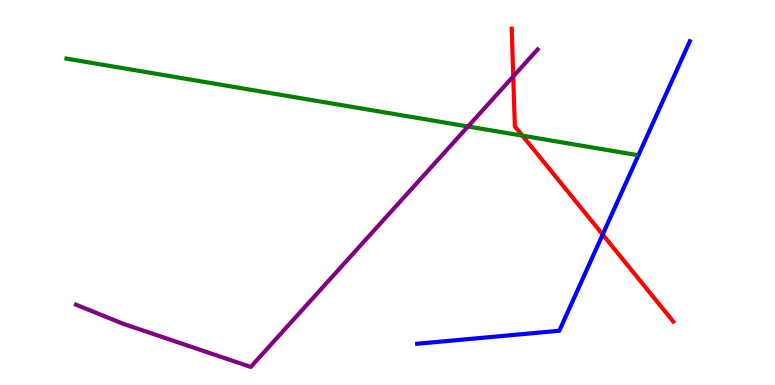[{'lines': ['blue', 'red'], 'intersections': [{'x': 7.78, 'y': 3.91}]}, {'lines': ['green', 'red'], 'intersections': [{'x': 6.74, 'y': 6.48}]}, {'lines': ['purple', 'red'], 'intersections': [{'x': 6.62, 'y': 8.02}]}, {'lines': ['blue', 'green'], 'intersections': []}, {'lines': ['blue', 'purple'], 'intersections': []}, {'lines': ['green', 'purple'], 'intersections': [{'x': 6.04, 'y': 6.71}]}]